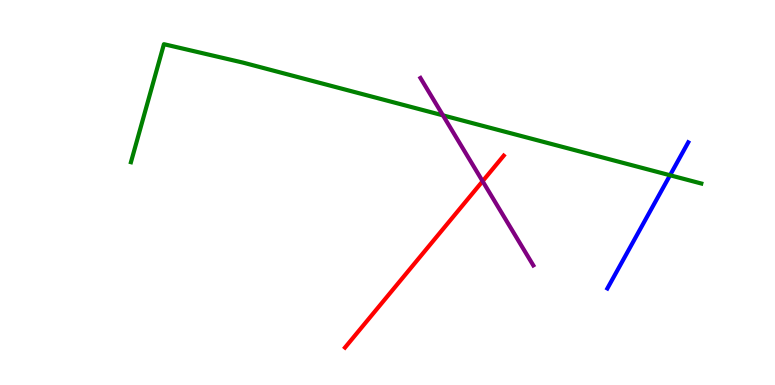[{'lines': ['blue', 'red'], 'intersections': []}, {'lines': ['green', 'red'], 'intersections': []}, {'lines': ['purple', 'red'], 'intersections': [{'x': 6.23, 'y': 5.29}]}, {'lines': ['blue', 'green'], 'intersections': [{'x': 8.65, 'y': 5.45}]}, {'lines': ['blue', 'purple'], 'intersections': []}, {'lines': ['green', 'purple'], 'intersections': [{'x': 5.72, 'y': 7.0}]}]